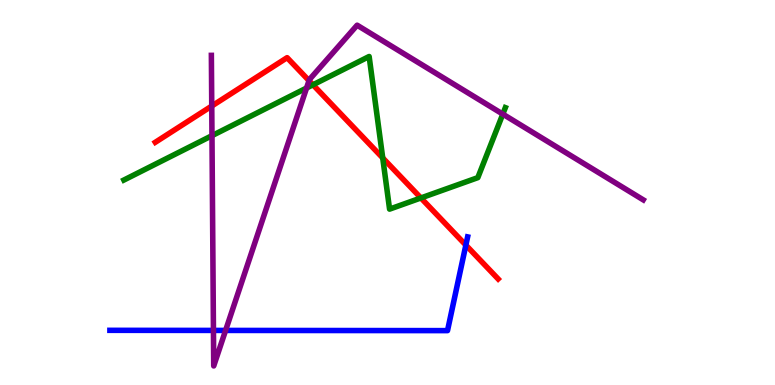[{'lines': ['blue', 'red'], 'intersections': [{'x': 6.01, 'y': 3.63}]}, {'lines': ['green', 'red'], 'intersections': [{'x': 4.04, 'y': 7.8}, {'x': 4.94, 'y': 5.9}, {'x': 5.43, 'y': 4.86}]}, {'lines': ['purple', 'red'], 'intersections': [{'x': 2.73, 'y': 7.25}, {'x': 3.99, 'y': 7.91}]}, {'lines': ['blue', 'green'], 'intersections': []}, {'lines': ['blue', 'purple'], 'intersections': [{'x': 2.75, 'y': 1.42}, {'x': 2.91, 'y': 1.42}]}, {'lines': ['green', 'purple'], 'intersections': [{'x': 2.74, 'y': 6.48}, {'x': 3.96, 'y': 7.71}, {'x': 6.49, 'y': 7.04}]}]